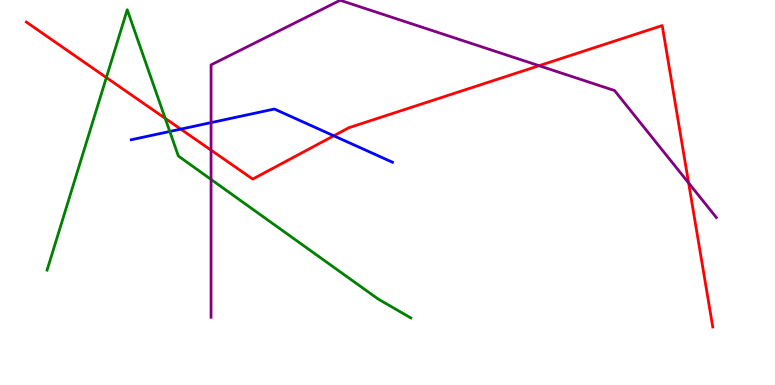[{'lines': ['blue', 'red'], 'intersections': [{'x': 2.33, 'y': 6.65}, {'x': 4.31, 'y': 6.47}]}, {'lines': ['green', 'red'], 'intersections': [{'x': 1.37, 'y': 7.99}, {'x': 2.13, 'y': 6.93}]}, {'lines': ['purple', 'red'], 'intersections': [{'x': 2.72, 'y': 6.1}, {'x': 6.96, 'y': 8.29}, {'x': 8.89, 'y': 5.25}]}, {'lines': ['blue', 'green'], 'intersections': [{'x': 2.19, 'y': 6.58}]}, {'lines': ['blue', 'purple'], 'intersections': [{'x': 2.72, 'y': 6.82}]}, {'lines': ['green', 'purple'], 'intersections': [{'x': 2.72, 'y': 5.34}]}]